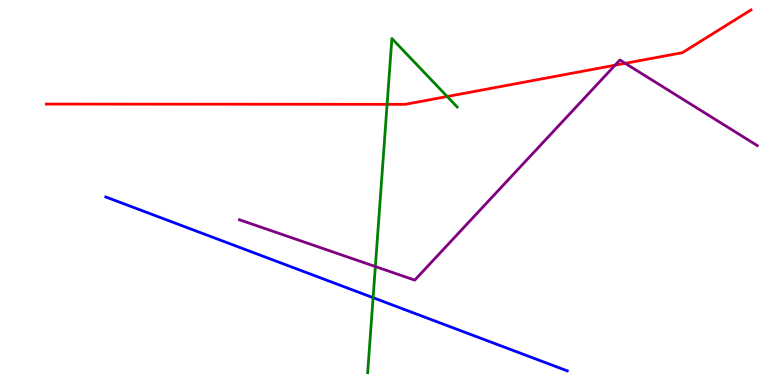[{'lines': ['blue', 'red'], 'intersections': []}, {'lines': ['green', 'red'], 'intersections': [{'x': 5.0, 'y': 7.29}, {'x': 5.77, 'y': 7.49}]}, {'lines': ['purple', 'red'], 'intersections': [{'x': 7.94, 'y': 8.31}, {'x': 8.07, 'y': 8.36}]}, {'lines': ['blue', 'green'], 'intersections': [{'x': 4.81, 'y': 2.27}]}, {'lines': ['blue', 'purple'], 'intersections': []}, {'lines': ['green', 'purple'], 'intersections': [{'x': 4.84, 'y': 3.08}]}]